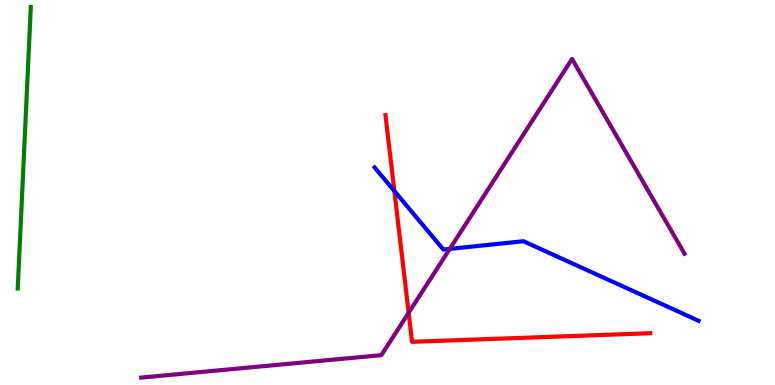[{'lines': ['blue', 'red'], 'intersections': [{'x': 5.09, 'y': 5.04}]}, {'lines': ['green', 'red'], 'intersections': []}, {'lines': ['purple', 'red'], 'intersections': [{'x': 5.27, 'y': 1.88}]}, {'lines': ['blue', 'green'], 'intersections': []}, {'lines': ['blue', 'purple'], 'intersections': [{'x': 5.8, 'y': 3.54}]}, {'lines': ['green', 'purple'], 'intersections': []}]